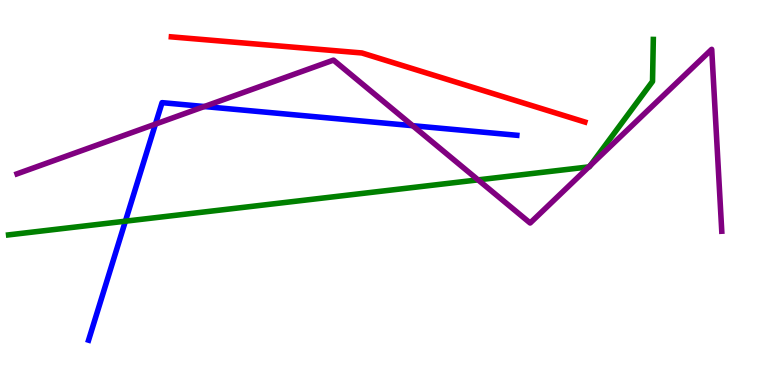[{'lines': ['blue', 'red'], 'intersections': []}, {'lines': ['green', 'red'], 'intersections': []}, {'lines': ['purple', 'red'], 'intersections': []}, {'lines': ['blue', 'green'], 'intersections': [{'x': 1.62, 'y': 4.25}]}, {'lines': ['blue', 'purple'], 'intersections': [{'x': 2.01, 'y': 6.78}, {'x': 2.64, 'y': 7.23}, {'x': 5.32, 'y': 6.74}]}, {'lines': ['green', 'purple'], 'intersections': [{'x': 6.17, 'y': 5.33}, {'x': 7.6, 'y': 5.67}, {'x': 7.62, 'y': 5.71}]}]